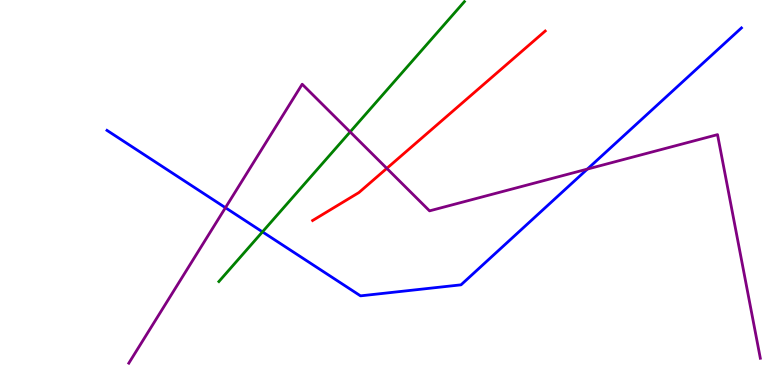[{'lines': ['blue', 'red'], 'intersections': []}, {'lines': ['green', 'red'], 'intersections': []}, {'lines': ['purple', 'red'], 'intersections': [{'x': 4.99, 'y': 5.63}]}, {'lines': ['blue', 'green'], 'intersections': [{'x': 3.39, 'y': 3.98}]}, {'lines': ['blue', 'purple'], 'intersections': [{'x': 2.91, 'y': 4.61}, {'x': 7.58, 'y': 5.61}]}, {'lines': ['green', 'purple'], 'intersections': [{'x': 4.52, 'y': 6.57}]}]